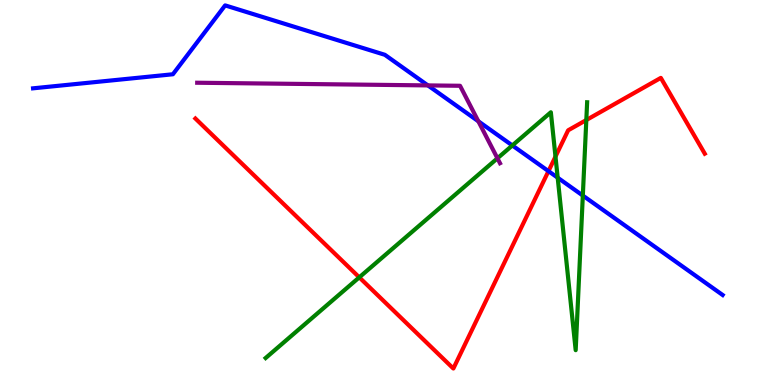[{'lines': ['blue', 'red'], 'intersections': [{'x': 7.08, 'y': 5.55}]}, {'lines': ['green', 'red'], 'intersections': [{'x': 4.64, 'y': 2.8}, {'x': 7.17, 'y': 5.93}, {'x': 7.57, 'y': 6.88}]}, {'lines': ['purple', 'red'], 'intersections': []}, {'lines': ['blue', 'green'], 'intersections': [{'x': 6.61, 'y': 6.22}, {'x': 7.2, 'y': 5.38}, {'x': 7.52, 'y': 4.92}]}, {'lines': ['blue', 'purple'], 'intersections': [{'x': 5.52, 'y': 7.78}, {'x': 6.17, 'y': 6.85}]}, {'lines': ['green', 'purple'], 'intersections': [{'x': 6.42, 'y': 5.89}]}]